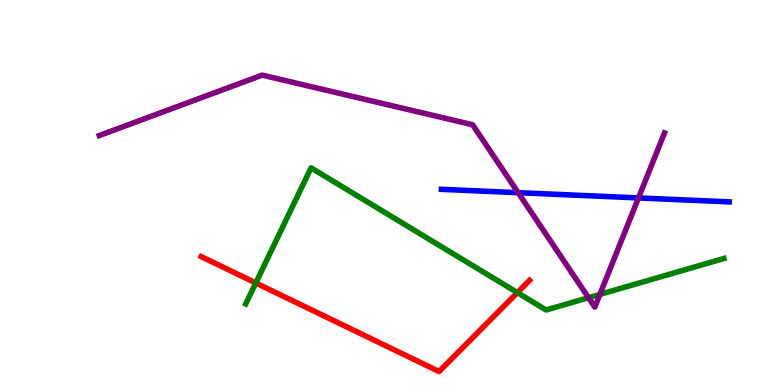[{'lines': ['blue', 'red'], 'intersections': []}, {'lines': ['green', 'red'], 'intersections': [{'x': 3.3, 'y': 2.65}, {'x': 6.68, 'y': 2.4}]}, {'lines': ['purple', 'red'], 'intersections': []}, {'lines': ['blue', 'green'], 'intersections': []}, {'lines': ['blue', 'purple'], 'intersections': [{'x': 6.69, 'y': 5.0}, {'x': 8.24, 'y': 4.86}]}, {'lines': ['green', 'purple'], 'intersections': [{'x': 7.59, 'y': 2.27}, {'x': 7.74, 'y': 2.35}]}]